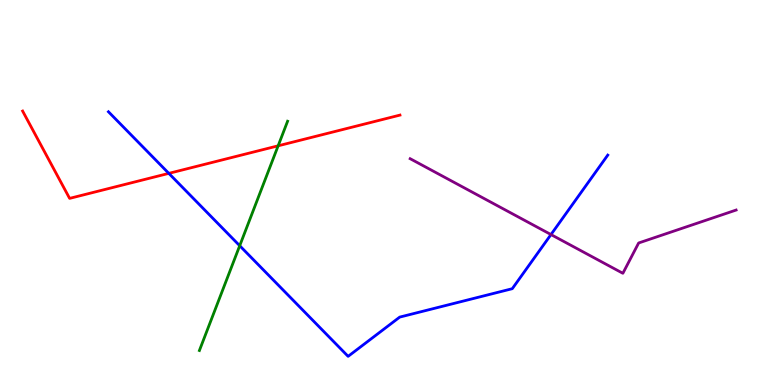[{'lines': ['blue', 'red'], 'intersections': [{'x': 2.18, 'y': 5.5}]}, {'lines': ['green', 'red'], 'intersections': [{'x': 3.59, 'y': 6.21}]}, {'lines': ['purple', 'red'], 'intersections': []}, {'lines': ['blue', 'green'], 'intersections': [{'x': 3.09, 'y': 3.62}]}, {'lines': ['blue', 'purple'], 'intersections': [{'x': 7.11, 'y': 3.91}]}, {'lines': ['green', 'purple'], 'intersections': []}]